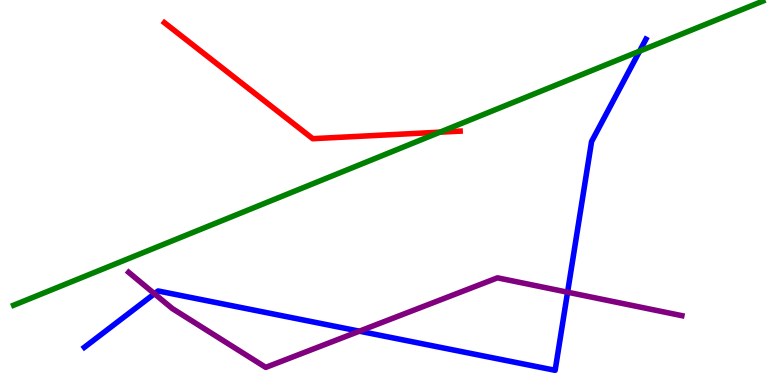[{'lines': ['blue', 'red'], 'intersections': []}, {'lines': ['green', 'red'], 'intersections': [{'x': 5.68, 'y': 6.57}]}, {'lines': ['purple', 'red'], 'intersections': []}, {'lines': ['blue', 'green'], 'intersections': [{'x': 8.25, 'y': 8.67}]}, {'lines': ['blue', 'purple'], 'intersections': [{'x': 1.99, 'y': 2.37}, {'x': 4.64, 'y': 1.4}, {'x': 7.32, 'y': 2.41}]}, {'lines': ['green', 'purple'], 'intersections': []}]